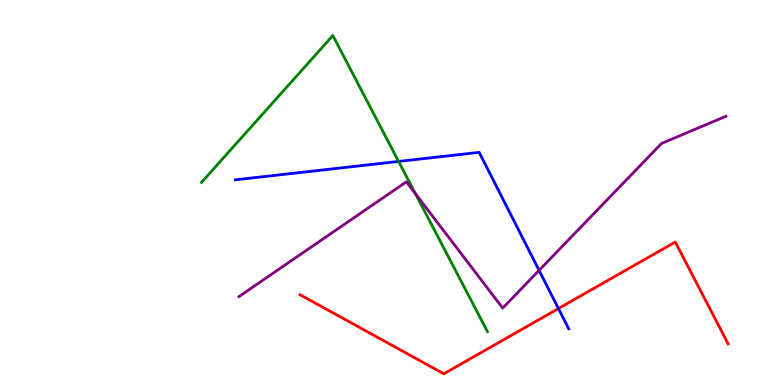[{'lines': ['blue', 'red'], 'intersections': [{'x': 7.21, 'y': 1.99}]}, {'lines': ['green', 'red'], 'intersections': []}, {'lines': ['purple', 'red'], 'intersections': []}, {'lines': ['blue', 'green'], 'intersections': [{'x': 5.14, 'y': 5.81}]}, {'lines': ['blue', 'purple'], 'intersections': [{'x': 6.96, 'y': 2.98}]}, {'lines': ['green', 'purple'], 'intersections': [{'x': 5.36, 'y': 4.97}]}]